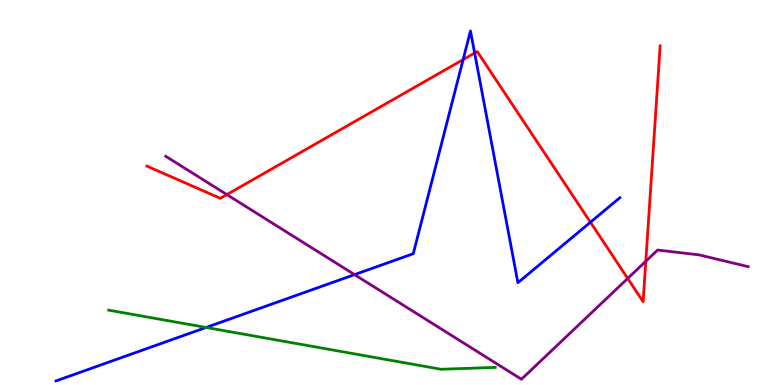[{'lines': ['blue', 'red'], 'intersections': [{'x': 5.98, 'y': 8.45}, {'x': 6.12, 'y': 8.62}, {'x': 7.62, 'y': 4.23}]}, {'lines': ['green', 'red'], 'intersections': []}, {'lines': ['purple', 'red'], 'intersections': [{'x': 2.93, 'y': 4.95}, {'x': 8.1, 'y': 2.77}, {'x': 8.33, 'y': 3.21}]}, {'lines': ['blue', 'green'], 'intersections': [{'x': 2.66, 'y': 1.49}]}, {'lines': ['blue', 'purple'], 'intersections': [{'x': 4.57, 'y': 2.87}]}, {'lines': ['green', 'purple'], 'intersections': []}]